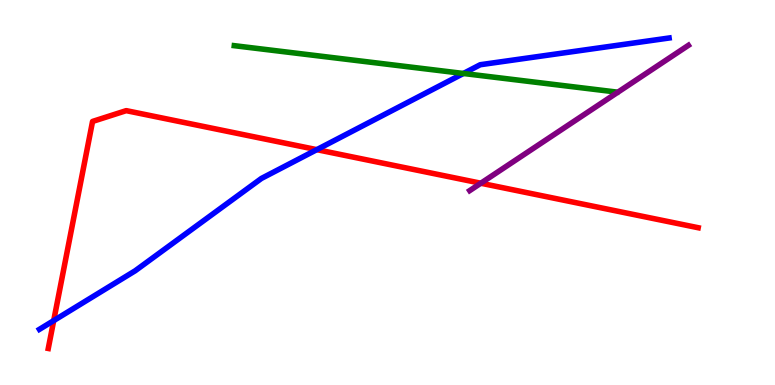[{'lines': ['blue', 'red'], 'intersections': [{'x': 0.693, 'y': 1.67}, {'x': 4.09, 'y': 6.11}]}, {'lines': ['green', 'red'], 'intersections': []}, {'lines': ['purple', 'red'], 'intersections': [{'x': 6.2, 'y': 5.24}]}, {'lines': ['blue', 'green'], 'intersections': [{'x': 5.98, 'y': 8.09}]}, {'lines': ['blue', 'purple'], 'intersections': []}, {'lines': ['green', 'purple'], 'intersections': []}]